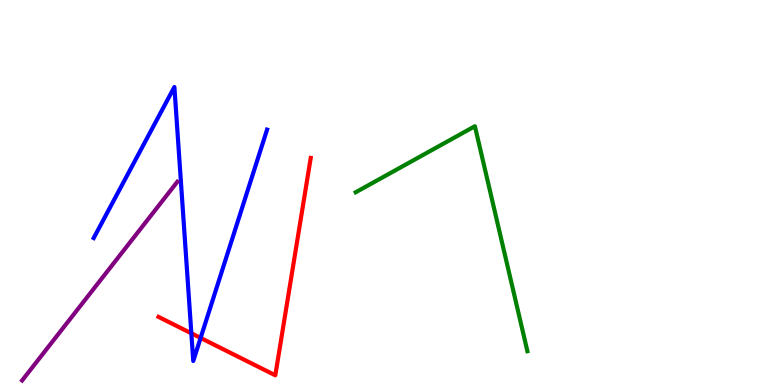[{'lines': ['blue', 'red'], 'intersections': [{'x': 2.47, 'y': 1.34}, {'x': 2.59, 'y': 1.22}]}, {'lines': ['green', 'red'], 'intersections': []}, {'lines': ['purple', 'red'], 'intersections': []}, {'lines': ['blue', 'green'], 'intersections': []}, {'lines': ['blue', 'purple'], 'intersections': []}, {'lines': ['green', 'purple'], 'intersections': []}]